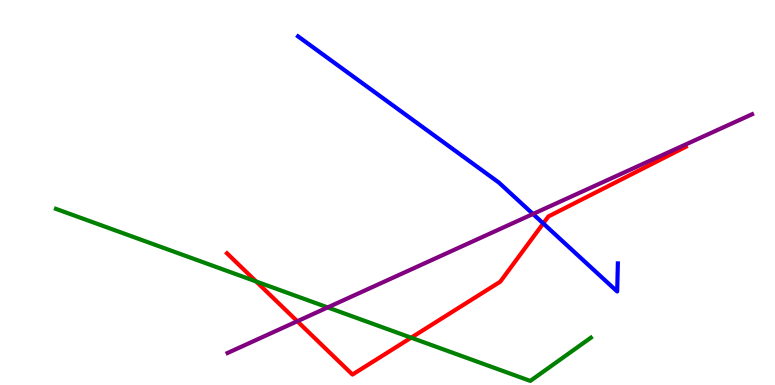[{'lines': ['blue', 'red'], 'intersections': [{'x': 7.01, 'y': 4.2}]}, {'lines': ['green', 'red'], 'intersections': [{'x': 3.3, 'y': 2.69}, {'x': 5.31, 'y': 1.23}]}, {'lines': ['purple', 'red'], 'intersections': [{'x': 3.84, 'y': 1.66}]}, {'lines': ['blue', 'green'], 'intersections': []}, {'lines': ['blue', 'purple'], 'intersections': [{'x': 6.88, 'y': 4.44}]}, {'lines': ['green', 'purple'], 'intersections': [{'x': 4.23, 'y': 2.02}]}]